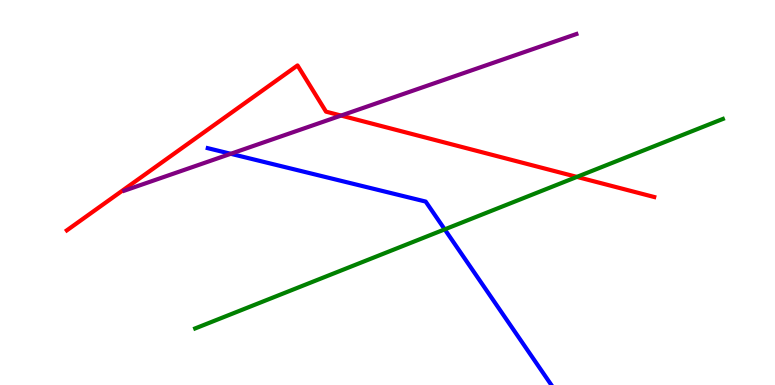[{'lines': ['blue', 'red'], 'intersections': []}, {'lines': ['green', 'red'], 'intersections': [{'x': 7.44, 'y': 5.41}]}, {'lines': ['purple', 'red'], 'intersections': [{'x': 4.4, 'y': 7.0}]}, {'lines': ['blue', 'green'], 'intersections': [{'x': 5.74, 'y': 4.04}]}, {'lines': ['blue', 'purple'], 'intersections': [{'x': 2.98, 'y': 6.01}]}, {'lines': ['green', 'purple'], 'intersections': []}]